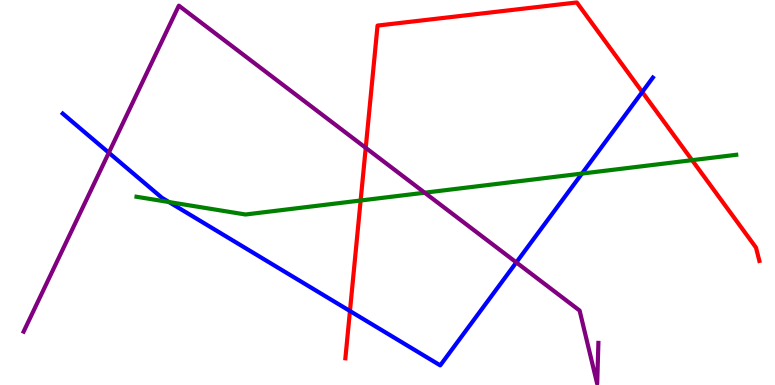[{'lines': ['blue', 'red'], 'intersections': [{'x': 4.52, 'y': 1.92}, {'x': 8.29, 'y': 7.61}]}, {'lines': ['green', 'red'], 'intersections': [{'x': 4.65, 'y': 4.79}, {'x': 8.93, 'y': 5.84}]}, {'lines': ['purple', 'red'], 'intersections': [{'x': 4.72, 'y': 6.16}]}, {'lines': ['blue', 'green'], 'intersections': [{'x': 2.18, 'y': 4.75}, {'x': 7.51, 'y': 5.49}]}, {'lines': ['blue', 'purple'], 'intersections': [{'x': 1.4, 'y': 6.03}, {'x': 6.66, 'y': 3.18}]}, {'lines': ['green', 'purple'], 'intersections': [{'x': 5.48, 'y': 4.99}]}]